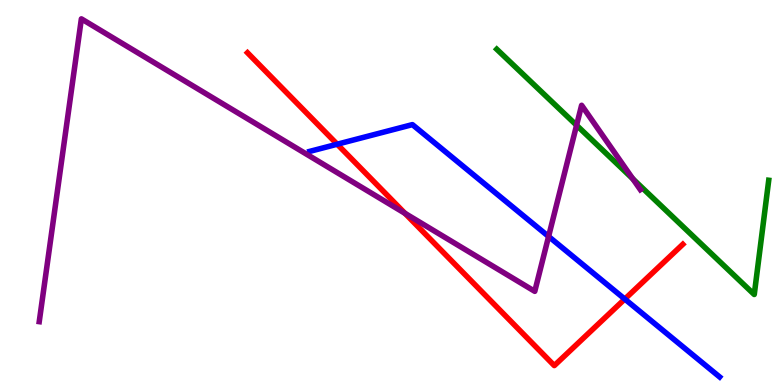[{'lines': ['blue', 'red'], 'intersections': [{'x': 4.35, 'y': 6.25}, {'x': 8.06, 'y': 2.23}]}, {'lines': ['green', 'red'], 'intersections': []}, {'lines': ['purple', 'red'], 'intersections': [{'x': 5.23, 'y': 4.46}]}, {'lines': ['blue', 'green'], 'intersections': []}, {'lines': ['blue', 'purple'], 'intersections': [{'x': 7.08, 'y': 3.86}]}, {'lines': ['green', 'purple'], 'intersections': [{'x': 7.44, 'y': 6.75}, {'x': 8.17, 'y': 5.35}]}]